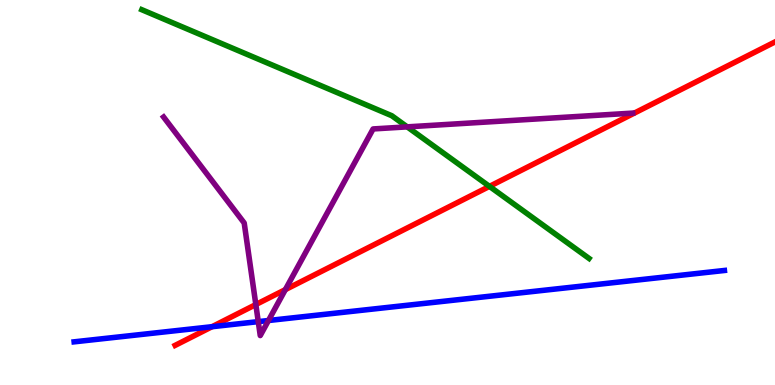[{'lines': ['blue', 'red'], 'intersections': [{'x': 2.74, 'y': 1.51}]}, {'lines': ['green', 'red'], 'intersections': [{'x': 6.32, 'y': 5.16}]}, {'lines': ['purple', 'red'], 'intersections': [{'x': 3.3, 'y': 2.09}, {'x': 3.68, 'y': 2.48}]}, {'lines': ['blue', 'green'], 'intersections': []}, {'lines': ['blue', 'purple'], 'intersections': [{'x': 3.33, 'y': 1.65}, {'x': 3.46, 'y': 1.68}]}, {'lines': ['green', 'purple'], 'intersections': [{'x': 5.25, 'y': 6.7}]}]